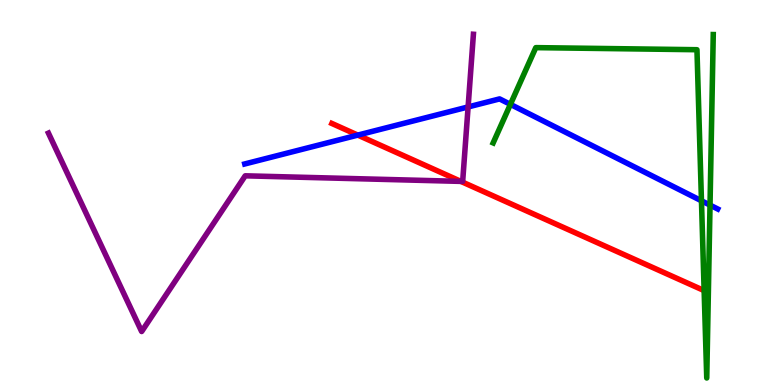[{'lines': ['blue', 'red'], 'intersections': [{'x': 4.62, 'y': 6.49}]}, {'lines': ['green', 'red'], 'intersections': []}, {'lines': ['purple', 'red'], 'intersections': [{'x': 5.95, 'y': 5.29}]}, {'lines': ['blue', 'green'], 'intersections': [{'x': 6.59, 'y': 7.29}, {'x': 9.05, 'y': 4.78}, {'x': 9.16, 'y': 4.67}]}, {'lines': ['blue', 'purple'], 'intersections': [{'x': 6.04, 'y': 7.22}]}, {'lines': ['green', 'purple'], 'intersections': []}]